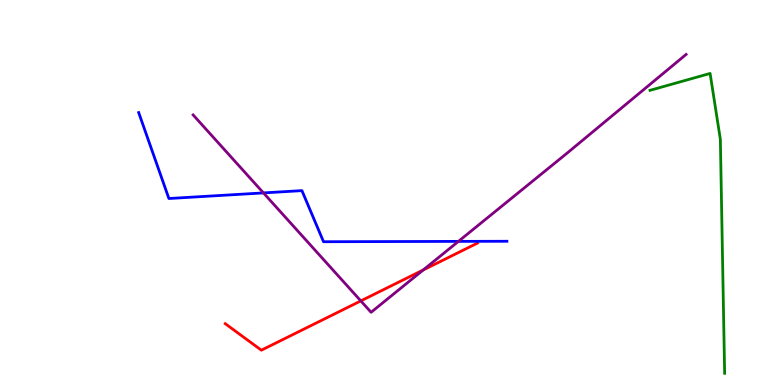[{'lines': ['blue', 'red'], 'intersections': []}, {'lines': ['green', 'red'], 'intersections': []}, {'lines': ['purple', 'red'], 'intersections': [{'x': 4.66, 'y': 2.18}, {'x': 5.46, 'y': 2.99}]}, {'lines': ['blue', 'green'], 'intersections': []}, {'lines': ['blue', 'purple'], 'intersections': [{'x': 3.4, 'y': 4.99}, {'x': 5.91, 'y': 3.73}]}, {'lines': ['green', 'purple'], 'intersections': []}]